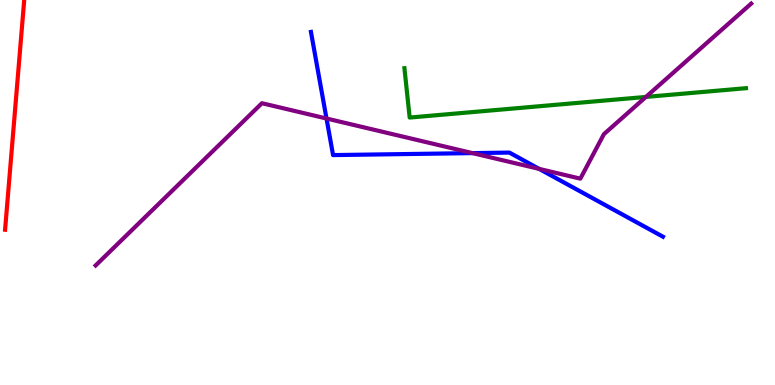[{'lines': ['blue', 'red'], 'intersections': []}, {'lines': ['green', 'red'], 'intersections': []}, {'lines': ['purple', 'red'], 'intersections': []}, {'lines': ['blue', 'green'], 'intersections': []}, {'lines': ['blue', 'purple'], 'intersections': [{'x': 4.21, 'y': 6.92}, {'x': 6.1, 'y': 6.02}, {'x': 6.96, 'y': 5.61}]}, {'lines': ['green', 'purple'], 'intersections': [{'x': 8.33, 'y': 7.48}]}]